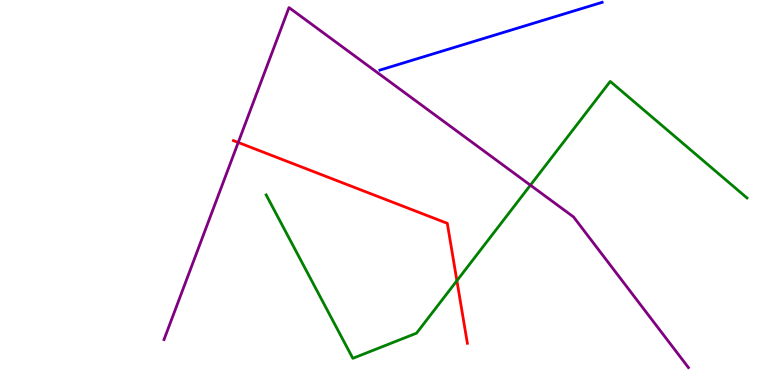[{'lines': ['blue', 'red'], 'intersections': []}, {'lines': ['green', 'red'], 'intersections': [{'x': 5.9, 'y': 2.71}]}, {'lines': ['purple', 'red'], 'intersections': [{'x': 3.07, 'y': 6.3}]}, {'lines': ['blue', 'green'], 'intersections': []}, {'lines': ['blue', 'purple'], 'intersections': []}, {'lines': ['green', 'purple'], 'intersections': [{'x': 6.84, 'y': 5.19}]}]